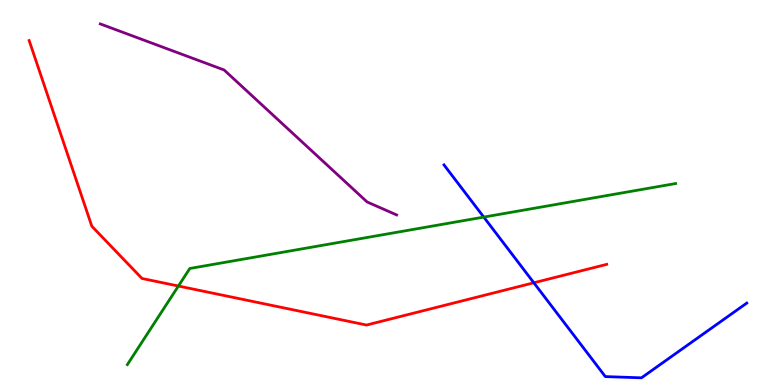[{'lines': ['blue', 'red'], 'intersections': [{'x': 6.89, 'y': 2.66}]}, {'lines': ['green', 'red'], 'intersections': [{'x': 2.3, 'y': 2.57}]}, {'lines': ['purple', 'red'], 'intersections': []}, {'lines': ['blue', 'green'], 'intersections': [{'x': 6.24, 'y': 4.36}]}, {'lines': ['blue', 'purple'], 'intersections': []}, {'lines': ['green', 'purple'], 'intersections': []}]